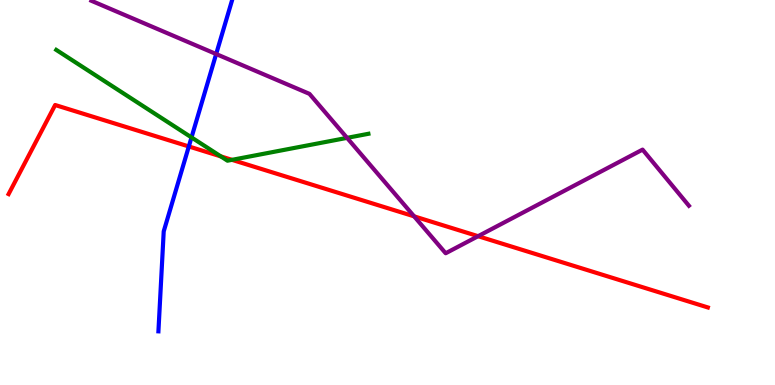[{'lines': ['blue', 'red'], 'intersections': [{'x': 2.44, 'y': 6.2}]}, {'lines': ['green', 'red'], 'intersections': [{'x': 2.85, 'y': 5.94}, {'x': 2.99, 'y': 5.85}]}, {'lines': ['purple', 'red'], 'intersections': [{'x': 5.34, 'y': 4.38}, {'x': 6.17, 'y': 3.87}]}, {'lines': ['blue', 'green'], 'intersections': [{'x': 2.47, 'y': 6.43}]}, {'lines': ['blue', 'purple'], 'intersections': [{'x': 2.79, 'y': 8.6}]}, {'lines': ['green', 'purple'], 'intersections': [{'x': 4.48, 'y': 6.42}]}]